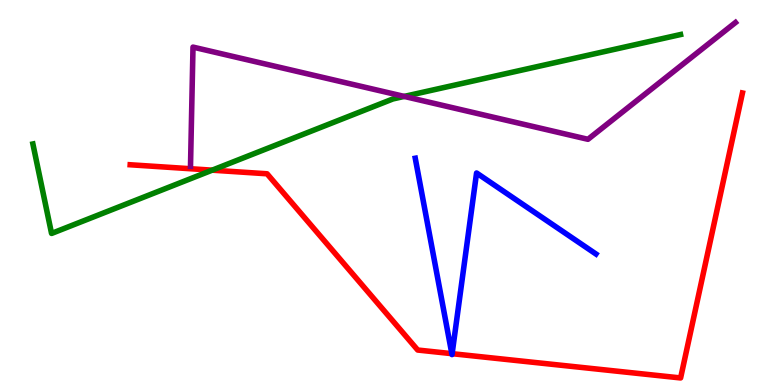[{'lines': ['blue', 'red'], 'intersections': [{'x': 5.83, 'y': 0.814}, {'x': 5.83, 'y': 0.813}]}, {'lines': ['green', 'red'], 'intersections': [{'x': 2.74, 'y': 5.58}]}, {'lines': ['purple', 'red'], 'intersections': []}, {'lines': ['blue', 'green'], 'intersections': []}, {'lines': ['blue', 'purple'], 'intersections': []}, {'lines': ['green', 'purple'], 'intersections': [{'x': 5.22, 'y': 7.5}]}]